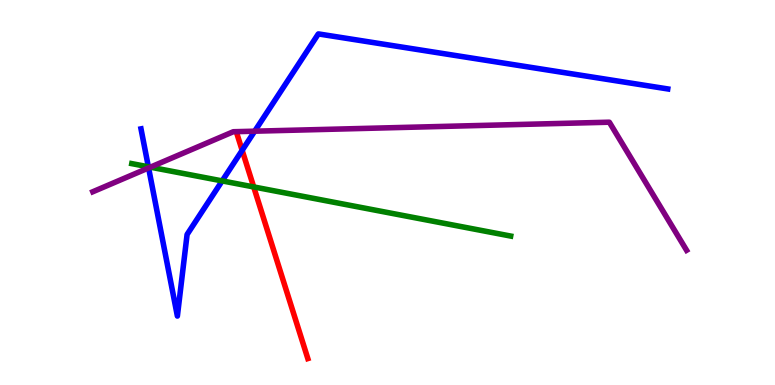[{'lines': ['blue', 'red'], 'intersections': [{'x': 3.12, 'y': 6.1}]}, {'lines': ['green', 'red'], 'intersections': [{'x': 3.27, 'y': 5.14}]}, {'lines': ['purple', 'red'], 'intersections': []}, {'lines': ['blue', 'green'], 'intersections': [{'x': 1.91, 'y': 5.67}, {'x': 2.87, 'y': 5.3}]}, {'lines': ['blue', 'purple'], 'intersections': [{'x': 1.92, 'y': 5.64}, {'x': 3.29, 'y': 6.59}]}, {'lines': ['green', 'purple'], 'intersections': [{'x': 1.94, 'y': 5.66}]}]